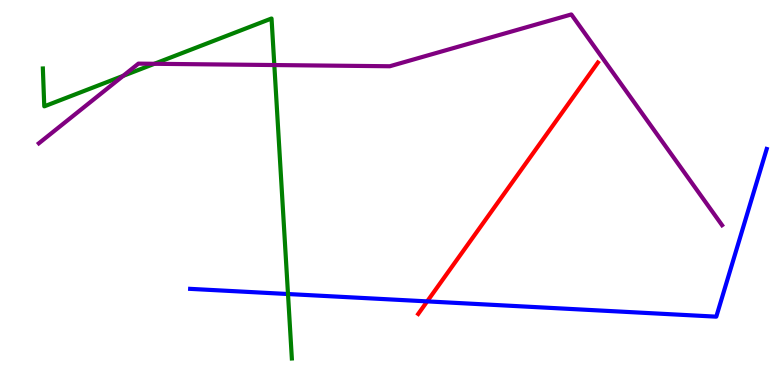[{'lines': ['blue', 'red'], 'intersections': [{'x': 5.51, 'y': 2.17}]}, {'lines': ['green', 'red'], 'intersections': []}, {'lines': ['purple', 'red'], 'intersections': []}, {'lines': ['blue', 'green'], 'intersections': [{'x': 3.72, 'y': 2.36}]}, {'lines': ['blue', 'purple'], 'intersections': []}, {'lines': ['green', 'purple'], 'intersections': [{'x': 1.59, 'y': 8.03}, {'x': 1.99, 'y': 8.34}, {'x': 3.54, 'y': 8.31}]}]